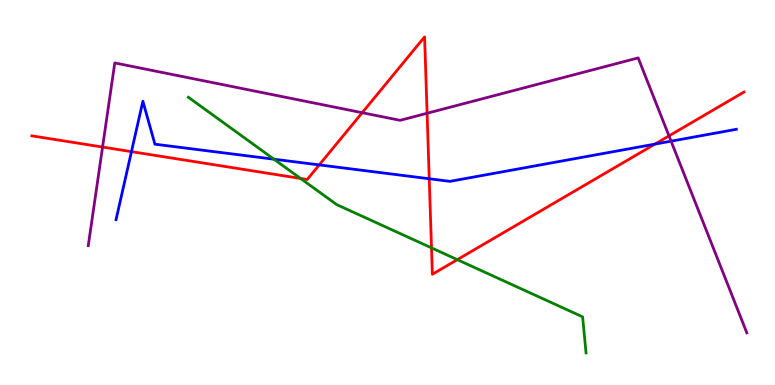[{'lines': ['blue', 'red'], 'intersections': [{'x': 1.7, 'y': 6.06}, {'x': 4.12, 'y': 5.72}, {'x': 5.54, 'y': 5.36}, {'x': 8.45, 'y': 6.26}]}, {'lines': ['green', 'red'], 'intersections': [{'x': 3.88, 'y': 5.36}, {'x': 5.57, 'y': 3.56}, {'x': 5.9, 'y': 3.26}]}, {'lines': ['purple', 'red'], 'intersections': [{'x': 1.32, 'y': 6.18}, {'x': 4.67, 'y': 7.07}, {'x': 5.51, 'y': 7.06}, {'x': 8.63, 'y': 6.47}]}, {'lines': ['blue', 'green'], 'intersections': [{'x': 3.53, 'y': 5.87}]}, {'lines': ['blue', 'purple'], 'intersections': [{'x': 8.66, 'y': 6.33}]}, {'lines': ['green', 'purple'], 'intersections': []}]